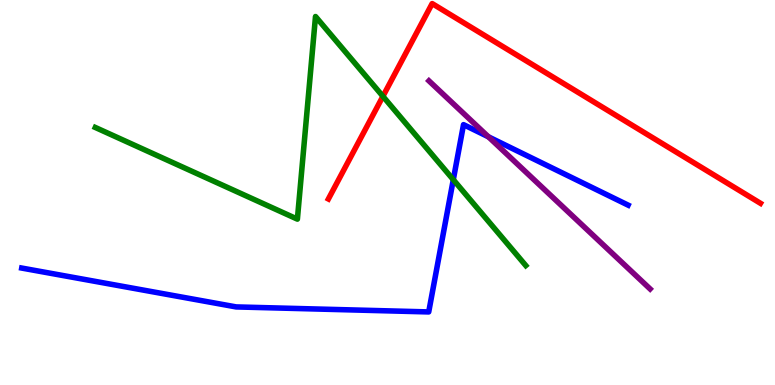[{'lines': ['blue', 'red'], 'intersections': []}, {'lines': ['green', 'red'], 'intersections': [{'x': 4.94, 'y': 7.5}]}, {'lines': ['purple', 'red'], 'intersections': []}, {'lines': ['blue', 'green'], 'intersections': [{'x': 5.85, 'y': 5.33}]}, {'lines': ['blue', 'purple'], 'intersections': [{'x': 6.3, 'y': 6.45}]}, {'lines': ['green', 'purple'], 'intersections': []}]